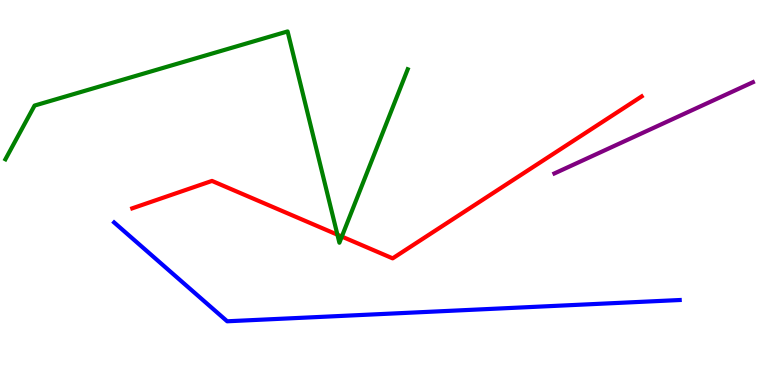[{'lines': ['blue', 'red'], 'intersections': []}, {'lines': ['green', 'red'], 'intersections': [{'x': 4.35, 'y': 3.9}, {'x': 4.41, 'y': 3.86}]}, {'lines': ['purple', 'red'], 'intersections': []}, {'lines': ['blue', 'green'], 'intersections': []}, {'lines': ['blue', 'purple'], 'intersections': []}, {'lines': ['green', 'purple'], 'intersections': []}]